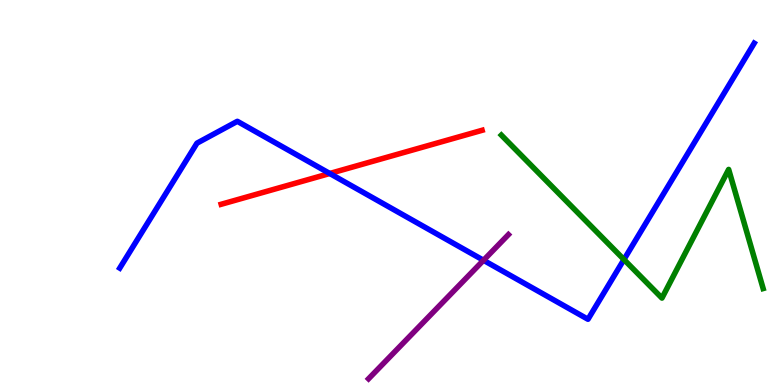[{'lines': ['blue', 'red'], 'intersections': [{'x': 4.25, 'y': 5.49}]}, {'lines': ['green', 'red'], 'intersections': []}, {'lines': ['purple', 'red'], 'intersections': []}, {'lines': ['blue', 'green'], 'intersections': [{'x': 8.05, 'y': 3.26}]}, {'lines': ['blue', 'purple'], 'intersections': [{'x': 6.24, 'y': 3.24}]}, {'lines': ['green', 'purple'], 'intersections': []}]